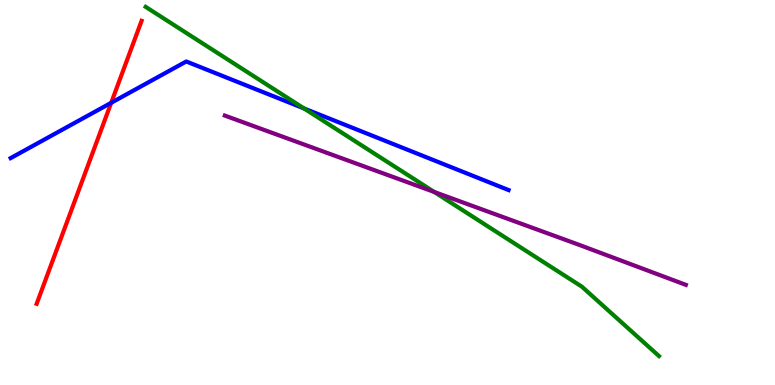[{'lines': ['blue', 'red'], 'intersections': [{'x': 1.43, 'y': 7.33}]}, {'lines': ['green', 'red'], 'intersections': []}, {'lines': ['purple', 'red'], 'intersections': []}, {'lines': ['blue', 'green'], 'intersections': [{'x': 3.92, 'y': 7.18}]}, {'lines': ['blue', 'purple'], 'intersections': []}, {'lines': ['green', 'purple'], 'intersections': [{'x': 5.6, 'y': 5.01}]}]